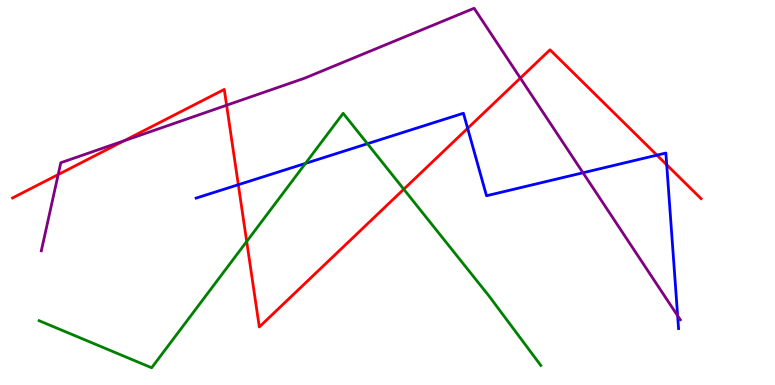[{'lines': ['blue', 'red'], 'intersections': [{'x': 3.08, 'y': 5.2}, {'x': 6.03, 'y': 6.67}, {'x': 8.48, 'y': 5.97}, {'x': 8.6, 'y': 5.72}]}, {'lines': ['green', 'red'], 'intersections': [{'x': 3.18, 'y': 3.73}, {'x': 5.21, 'y': 5.09}]}, {'lines': ['purple', 'red'], 'intersections': [{'x': 0.751, 'y': 5.47}, {'x': 1.6, 'y': 6.34}, {'x': 2.92, 'y': 7.27}, {'x': 6.71, 'y': 7.97}]}, {'lines': ['blue', 'green'], 'intersections': [{'x': 3.94, 'y': 5.76}, {'x': 4.74, 'y': 6.27}]}, {'lines': ['blue', 'purple'], 'intersections': [{'x': 7.52, 'y': 5.51}, {'x': 8.74, 'y': 1.8}]}, {'lines': ['green', 'purple'], 'intersections': []}]